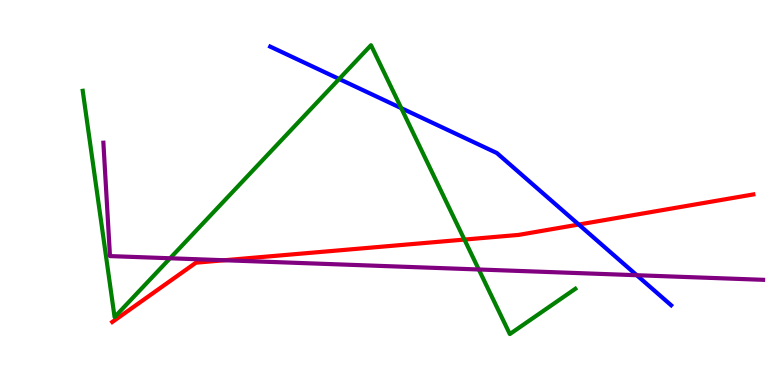[{'lines': ['blue', 'red'], 'intersections': [{'x': 7.47, 'y': 4.17}]}, {'lines': ['green', 'red'], 'intersections': [{'x': 5.99, 'y': 3.78}]}, {'lines': ['purple', 'red'], 'intersections': [{'x': 2.89, 'y': 3.24}]}, {'lines': ['blue', 'green'], 'intersections': [{'x': 4.38, 'y': 7.95}, {'x': 5.18, 'y': 7.19}]}, {'lines': ['blue', 'purple'], 'intersections': [{'x': 8.22, 'y': 2.85}]}, {'lines': ['green', 'purple'], 'intersections': [{'x': 2.19, 'y': 3.29}, {'x': 6.18, 'y': 3.0}]}]